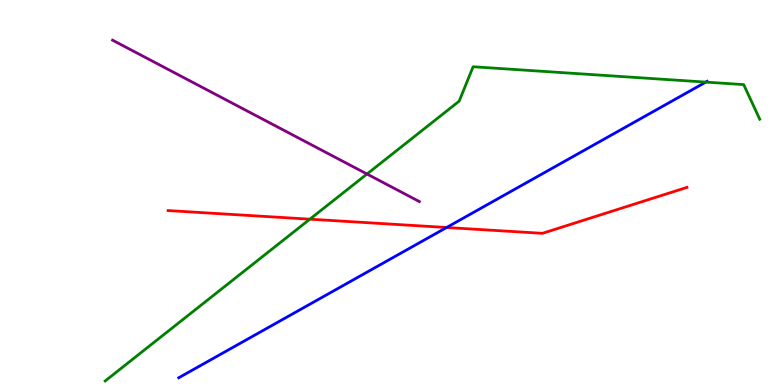[{'lines': ['blue', 'red'], 'intersections': [{'x': 5.76, 'y': 4.09}]}, {'lines': ['green', 'red'], 'intersections': [{'x': 4.0, 'y': 4.31}]}, {'lines': ['purple', 'red'], 'intersections': []}, {'lines': ['blue', 'green'], 'intersections': [{'x': 9.11, 'y': 7.87}]}, {'lines': ['blue', 'purple'], 'intersections': []}, {'lines': ['green', 'purple'], 'intersections': [{'x': 4.74, 'y': 5.48}]}]